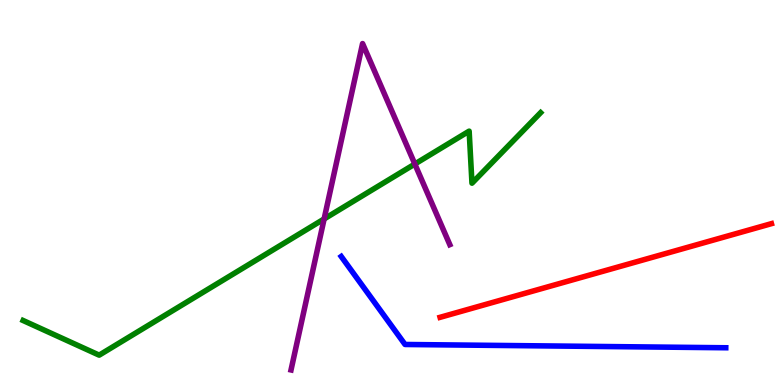[{'lines': ['blue', 'red'], 'intersections': []}, {'lines': ['green', 'red'], 'intersections': []}, {'lines': ['purple', 'red'], 'intersections': []}, {'lines': ['blue', 'green'], 'intersections': []}, {'lines': ['blue', 'purple'], 'intersections': []}, {'lines': ['green', 'purple'], 'intersections': [{'x': 4.18, 'y': 4.31}, {'x': 5.35, 'y': 5.74}]}]